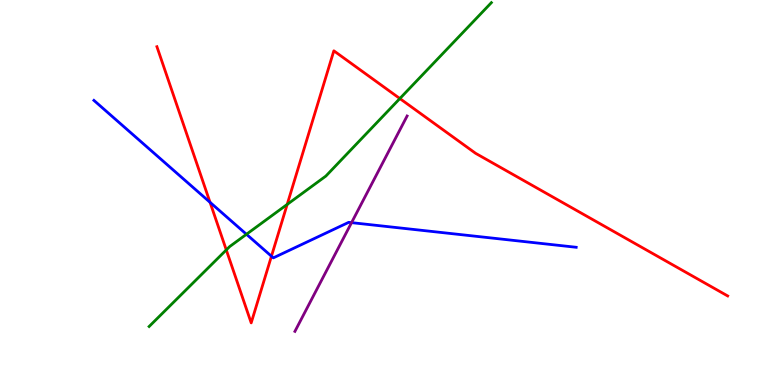[{'lines': ['blue', 'red'], 'intersections': [{'x': 2.71, 'y': 4.75}, {'x': 3.5, 'y': 3.35}]}, {'lines': ['green', 'red'], 'intersections': [{'x': 2.92, 'y': 3.51}, {'x': 3.71, 'y': 4.69}, {'x': 5.16, 'y': 7.44}]}, {'lines': ['purple', 'red'], 'intersections': []}, {'lines': ['blue', 'green'], 'intersections': [{'x': 3.18, 'y': 3.91}]}, {'lines': ['blue', 'purple'], 'intersections': [{'x': 4.54, 'y': 4.22}]}, {'lines': ['green', 'purple'], 'intersections': []}]